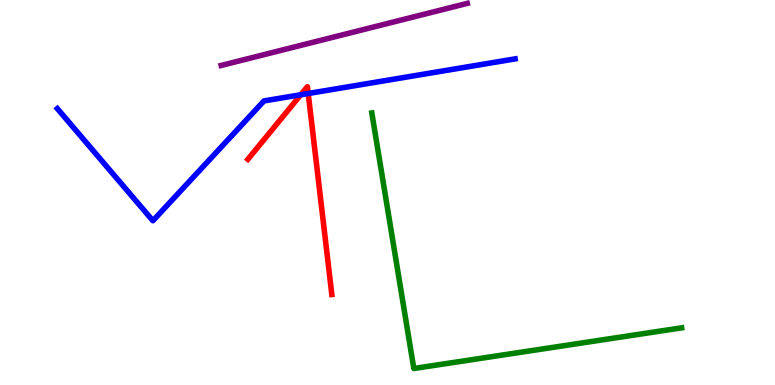[{'lines': ['blue', 'red'], 'intersections': [{'x': 3.88, 'y': 7.54}, {'x': 3.98, 'y': 7.57}]}, {'lines': ['green', 'red'], 'intersections': []}, {'lines': ['purple', 'red'], 'intersections': []}, {'lines': ['blue', 'green'], 'intersections': []}, {'lines': ['blue', 'purple'], 'intersections': []}, {'lines': ['green', 'purple'], 'intersections': []}]